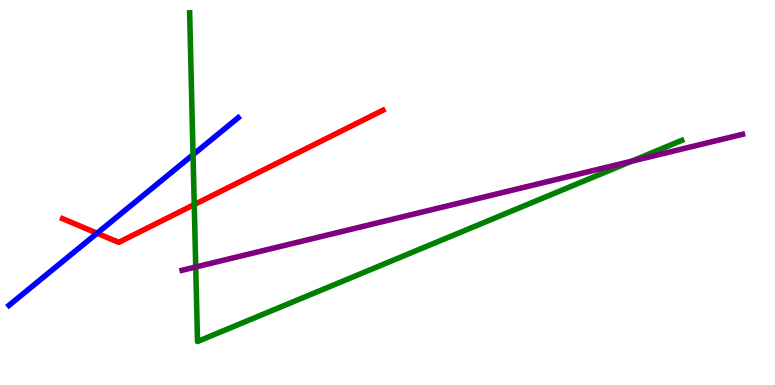[{'lines': ['blue', 'red'], 'intersections': [{'x': 1.25, 'y': 3.94}]}, {'lines': ['green', 'red'], 'intersections': [{'x': 2.51, 'y': 4.69}]}, {'lines': ['purple', 'red'], 'intersections': []}, {'lines': ['blue', 'green'], 'intersections': [{'x': 2.49, 'y': 5.98}]}, {'lines': ['blue', 'purple'], 'intersections': []}, {'lines': ['green', 'purple'], 'intersections': [{'x': 2.53, 'y': 3.07}, {'x': 8.15, 'y': 5.81}]}]